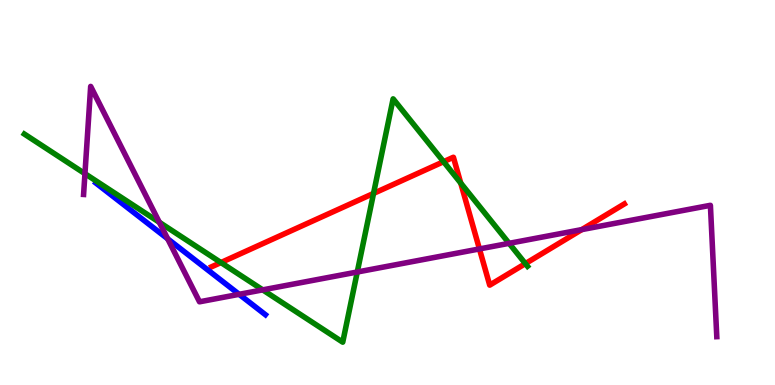[{'lines': ['blue', 'red'], 'intersections': []}, {'lines': ['green', 'red'], 'intersections': [{'x': 2.85, 'y': 3.18}, {'x': 4.82, 'y': 4.98}, {'x': 5.72, 'y': 5.8}, {'x': 5.95, 'y': 5.24}, {'x': 6.78, 'y': 3.15}]}, {'lines': ['purple', 'red'], 'intersections': [{'x': 6.19, 'y': 3.53}, {'x': 7.51, 'y': 4.04}]}, {'lines': ['blue', 'green'], 'intersections': []}, {'lines': ['blue', 'purple'], 'intersections': [{'x': 2.16, 'y': 3.8}, {'x': 3.09, 'y': 2.36}]}, {'lines': ['green', 'purple'], 'intersections': [{'x': 1.1, 'y': 5.49}, {'x': 2.06, 'y': 4.23}, {'x': 3.39, 'y': 2.47}, {'x': 4.61, 'y': 2.93}, {'x': 6.57, 'y': 3.68}]}]